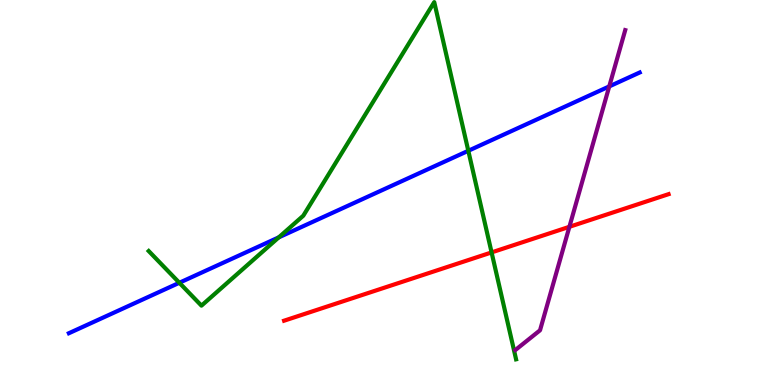[{'lines': ['blue', 'red'], 'intersections': []}, {'lines': ['green', 'red'], 'intersections': [{'x': 6.34, 'y': 3.44}]}, {'lines': ['purple', 'red'], 'intersections': [{'x': 7.35, 'y': 4.11}]}, {'lines': ['blue', 'green'], 'intersections': [{'x': 2.31, 'y': 2.66}, {'x': 3.6, 'y': 3.84}, {'x': 6.04, 'y': 6.08}]}, {'lines': ['blue', 'purple'], 'intersections': [{'x': 7.86, 'y': 7.76}]}, {'lines': ['green', 'purple'], 'intersections': []}]